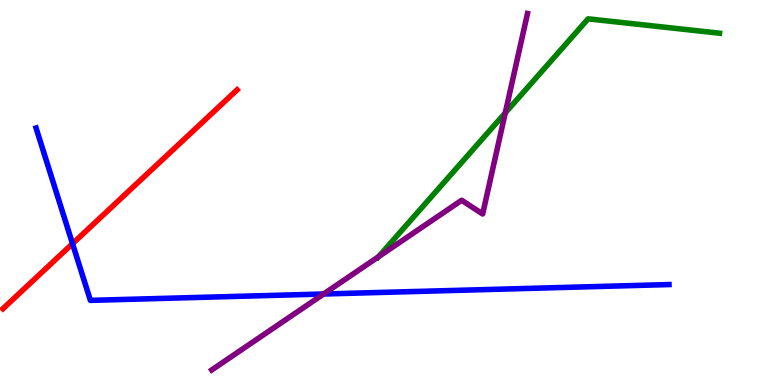[{'lines': ['blue', 'red'], 'intersections': [{'x': 0.936, 'y': 3.67}]}, {'lines': ['green', 'red'], 'intersections': []}, {'lines': ['purple', 'red'], 'intersections': []}, {'lines': ['blue', 'green'], 'intersections': []}, {'lines': ['blue', 'purple'], 'intersections': [{'x': 4.18, 'y': 2.36}]}, {'lines': ['green', 'purple'], 'intersections': [{'x': 4.89, 'y': 3.33}, {'x': 6.52, 'y': 7.07}]}]